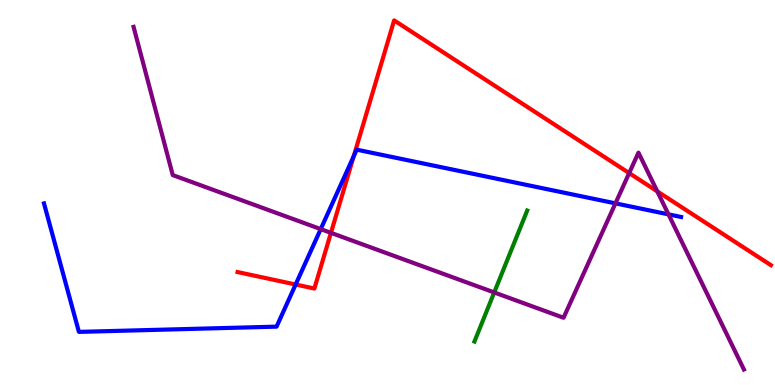[{'lines': ['blue', 'red'], 'intersections': [{'x': 3.81, 'y': 2.61}, {'x': 4.56, 'y': 5.94}]}, {'lines': ['green', 'red'], 'intersections': []}, {'lines': ['purple', 'red'], 'intersections': [{'x': 4.27, 'y': 3.95}, {'x': 8.12, 'y': 5.5}, {'x': 8.48, 'y': 5.03}]}, {'lines': ['blue', 'green'], 'intersections': []}, {'lines': ['blue', 'purple'], 'intersections': [{'x': 4.14, 'y': 4.05}, {'x': 7.94, 'y': 4.72}, {'x': 8.63, 'y': 4.43}]}, {'lines': ['green', 'purple'], 'intersections': [{'x': 6.38, 'y': 2.4}]}]